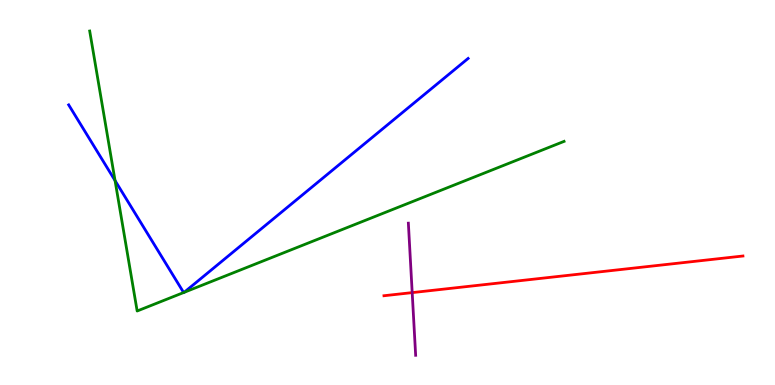[{'lines': ['blue', 'red'], 'intersections': []}, {'lines': ['green', 'red'], 'intersections': []}, {'lines': ['purple', 'red'], 'intersections': [{'x': 5.32, 'y': 2.4}]}, {'lines': ['blue', 'green'], 'intersections': [{'x': 1.48, 'y': 5.31}, {'x': 2.37, 'y': 2.4}, {'x': 2.38, 'y': 2.41}]}, {'lines': ['blue', 'purple'], 'intersections': []}, {'lines': ['green', 'purple'], 'intersections': []}]